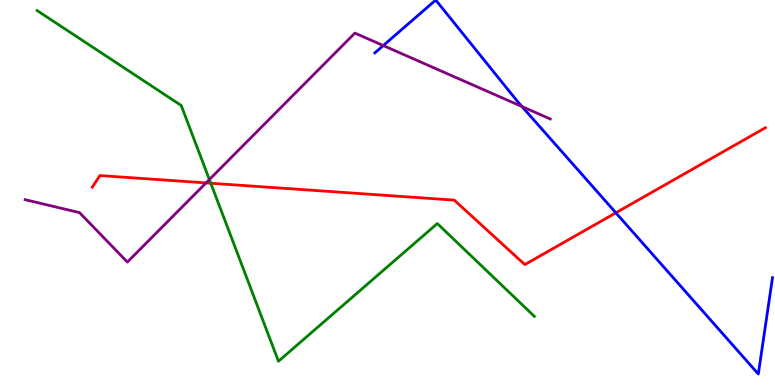[{'lines': ['blue', 'red'], 'intersections': [{'x': 7.95, 'y': 4.47}]}, {'lines': ['green', 'red'], 'intersections': [{'x': 2.72, 'y': 5.24}]}, {'lines': ['purple', 'red'], 'intersections': [{'x': 2.66, 'y': 5.25}]}, {'lines': ['blue', 'green'], 'intersections': []}, {'lines': ['blue', 'purple'], 'intersections': [{'x': 4.95, 'y': 8.82}, {'x': 6.74, 'y': 7.23}]}, {'lines': ['green', 'purple'], 'intersections': [{'x': 2.7, 'y': 5.34}]}]